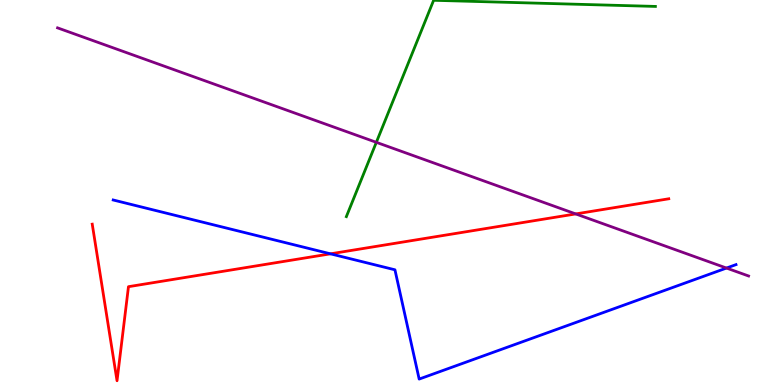[{'lines': ['blue', 'red'], 'intersections': [{'x': 4.26, 'y': 3.41}]}, {'lines': ['green', 'red'], 'intersections': []}, {'lines': ['purple', 'red'], 'intersections': [{'x': 7.43, 'y': 4.44}]}, {'lines': ['blue', 'green'], 'intersections': []}, {'lines': ['blue', 'purple'], 'intersections': [{'x': 9.37, 'y': 3.04}]}, {'lines': ['green', 'purple'], 'intersections': [{'x': 4.86, 'y': 6.3}]}]